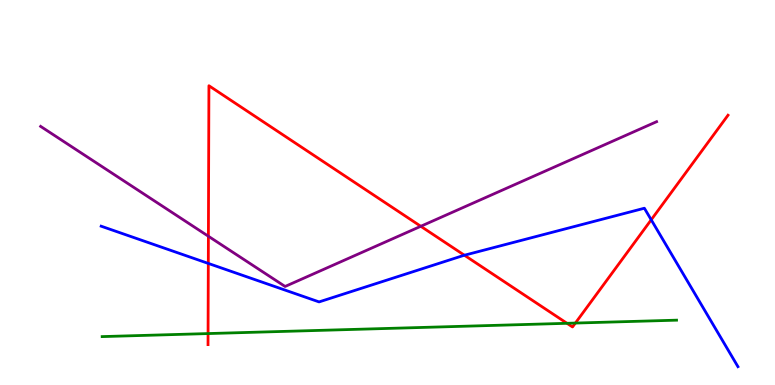[{'lines': ['blue', 'red'], 'intersections': [{'x': 2.69, 'y': 3.16}, {'x': 5.99, 'y': 3.37}, {'x': 8.4, 'y': 4.29}]}, {'lines': ['green', 'red'], 'intersections': [{'x': 2.68, 'y': 1.34}, {'x': 7.32, 'y': 1.6}, {'x': 7.42, 'y': 1.61}]}, {'lines': ['purple', 'red'], 'intersections': [{'x': 2.69, 'y': 3.86}, {'x': 5.43, 'y': 4.12}]}, {'lines': ['blue', 'green'], 'intersections': []}, {'lines': ['blue', 'purple'], 'intersections': []}, {'lines': ['green', 'purple'], 'intersections': []}]